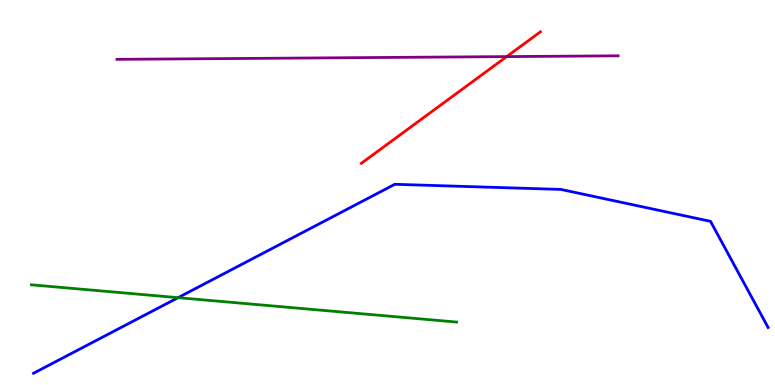[{'lines': ['blue', 'red'], 'intersections': []}, {'lines': ['green', 'red'], 'intersections': []}, {'lines': ['purple', 'red'], 'intersections': [{'x': 6.54, 'y': 8.53}]}, {'lines': ['blue', 'green'], 'intersections': [{'x': 2.3, 'y': 2.27}]}, {'lines': ['blue', 'purple'], 'intersections': []}, {'lines': ['green', 'purple'], 'intersections': []}]